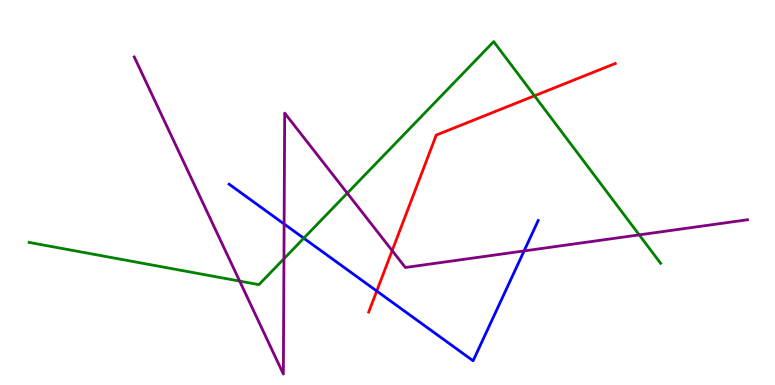[{'lines': ['blue', 'red'], 'intersections': [{'x': 4.86, 'y': 2.44}]}, {'lines': ['green', 'red'], 'intersections': [{'x': 6.9, 'y': 7.51}]}, {'lines': ['purple', 'red'], 'intersections': [{'x': 5.06, 'y': 3.49}]}, {'lines': ['blue', 'green'], 'intersections': [{'x': 3.92, 'y': 3.81}]}, {'lines': ['blue', 'purple'], 'intersections': [{'x': 3.67, 'y': 4.18}, {'x': 6.76, 'y': 3.48}]}, {'lines': ['green', 'purple'], 'intersections': [{'x': 3.09, 'y': 2.7}, {'x': 3.66, 'y': 3.28}, {'x': 4.48, 'y': 4.98}, {'x': 8.25, 'y': 3.9}]}]